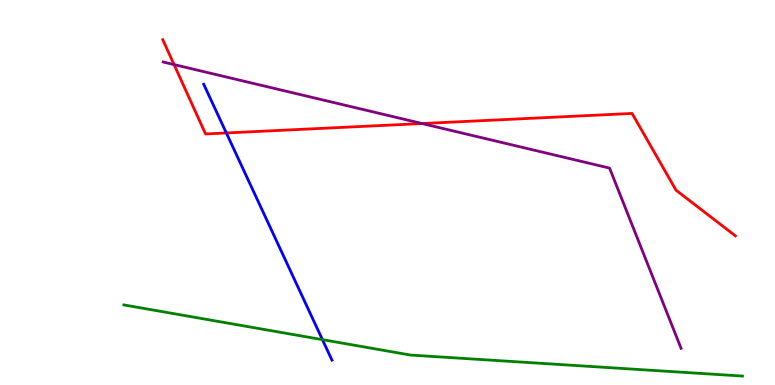[{'lines': ['blue', 'red'], 'intersections': [{'x': 2.92, 'y': 6.55}]}, {'lines': ['green', 'red'], 'intersections': []}, {'lines': ['purple', 'red'], 'intersections': [{'x': 2.25, 'y': 8.32}, {'x': 5.45, 'y': 6.79}]}, {'lines': ['blue', 'green'], 'intersections': [{'x': 4.16, 'y': 1.18}]}, {'lines': ['blue', 'purple'], 'intersections': []}, {'lines': ['green', 'purple'], 'intersections': []}]